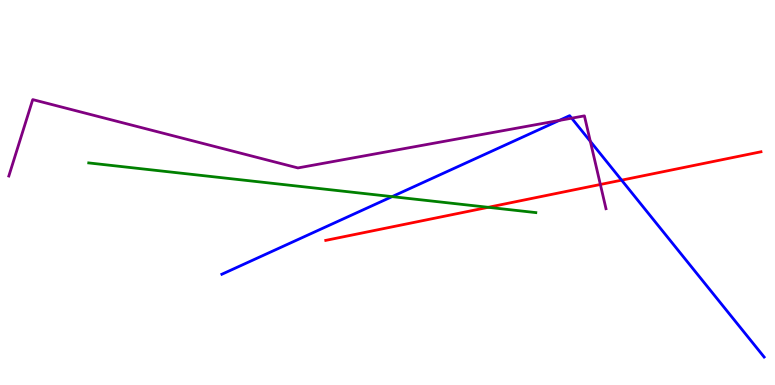[{'lines': ['blue', 'red'], 'intersections': [{'x': 8.02, 'y': 5.32}]}, {'lines': ['green', 'red'], 'intersections': [{'x': 6.3, 'y': 4.62}]}, {'lines': ['purple', 'red'], 'intersections': [{'x': 7.75, 'y': 5.21}]}, {'lines': ['blue', 'green'], 'intersections': [{'x': 5.06, 'y': 4.89}]}, {'lines': ['blue', 'purple'], 'intersections': [{'x': 7.21, 'y': 6.87}, {'x': 7.38, 'y': 6.93}, {'x': 7.62, 'y': 6.33}]}, {'lines': ['green', 'purple'], 'intersections': []}]